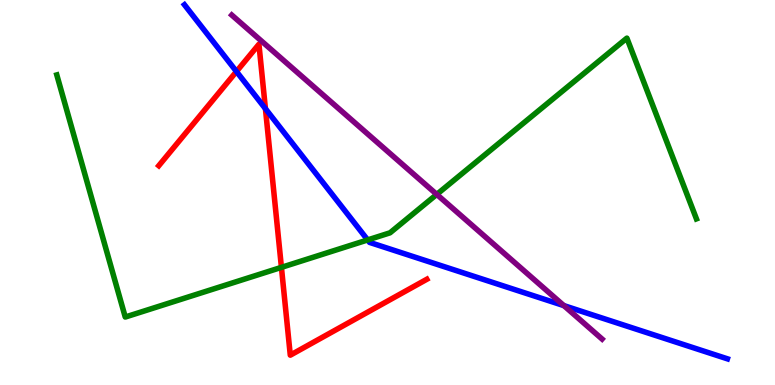[{'lines': ['blue', 'red'], 'intersections': [{'x': 3.05, 'y': 8.14}, {'x': 3.42, 'y': 7.18}]}, {'lines': ['green', 'red'], 'intersections': [{'x': 3.63, 'y': 3.06}]}, {'lines': ['purple', 'red'], 'intersections': []}, {'lines': ['blue', 'green'], 'intersections': [{'x': 4.74, 'y': 3.77}]}, {'lines': ['blue', 'purple'], 'intersections': [{'x': 7.28, 'y': 2.06}]}, {'lines': ['green', 'purple'], 'intersections': [{'x': 5.64, 'y': 4.95}]}]